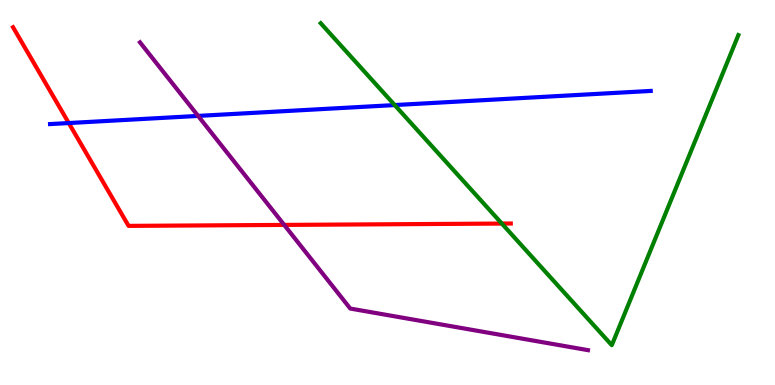[{'lines': ['blue', 'red'], 'intersections': [{'x': 0.887, 'y': 6.8}]}, {'lines': ['green', 'red'], 'intersections': [{'x': 6.48, 'y': 4.19}]}, {'lines': ['purple', 'red'], 'intersections': [{'x': 3.67, 'y': 4.16}]}, {'lines': ['blue', 'green'], 'intersections': [{'x': 5.09, 'y': 7.27}]}, {'lines': ['blue', 'purple'], 'intersections': [{'x': 2.56, 'y': 6.99}]}, {'lines': ['green', 'purple'], 'intersections': []}]